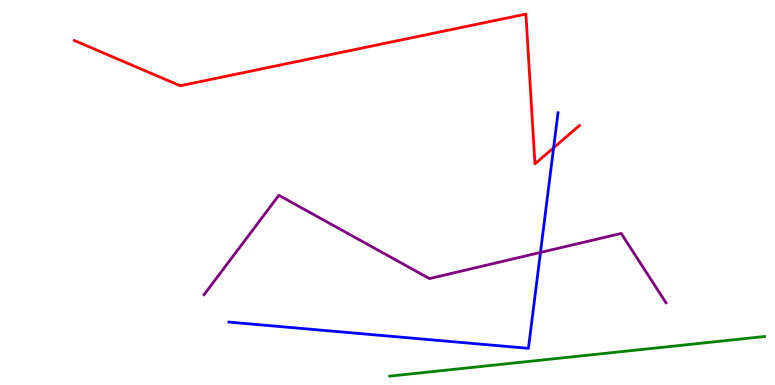[{'lines': ['blue', 'red'], 'intersections': [{'x': 7.14, 'y': 6.16}]}, {'lines': ['green', 'red'], 'intersections': []}, {'lines': ['purple', 'red'], 'intersections': []}, {'lines': ['blue', 'green'], 'intersections': []}, {'lines': ['blue', 'purple'], 'intersections': [{'x': 6.97, 'y': 3.44}]}, {'lines': ['green', 'purple'], 'intersections': []}]